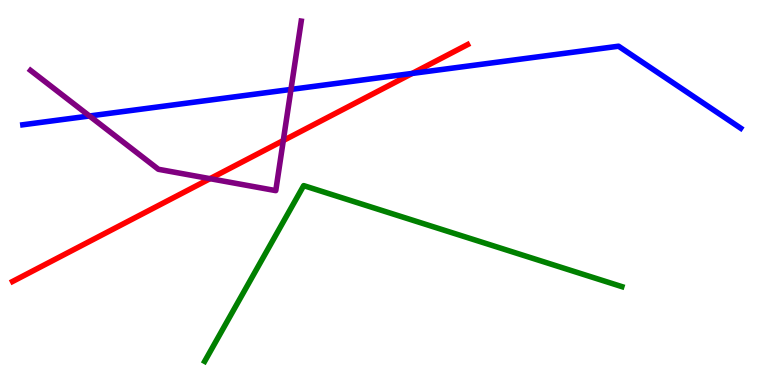[{'lines': ['blue', 'red'], 'intersections': [{'x': 5.32, 'y': 8.09}]}, {'lines': ['green', 'red'], 'intersections': []}, {'lines': ['purple', 'red'], 'intersections': [{'x': 2.71, 'y': 5.36}, {'x': 3.66, 'y': 6.35}]}, {'lines': ['blue', 'green'], 'intersections': []}, {'lines': ['blue', 'purple'], 'intersections': [{'x': 1.15, 'y': 6.99}, {'x': 3.75, 'y': 7.68}]}, {'lines': ['green', 'purple'], 'intersections': []}]